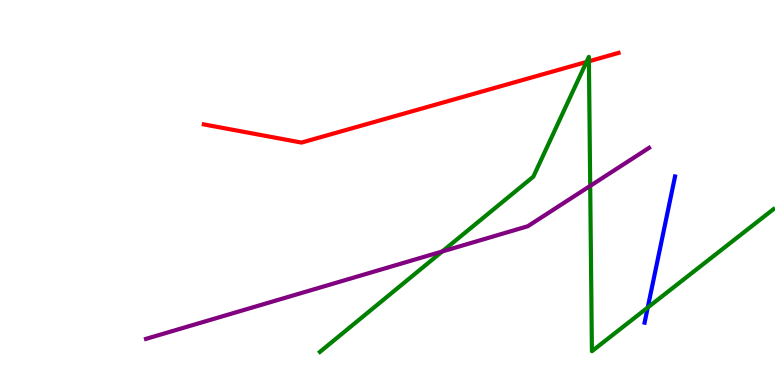[{'lines': ['blue', 'red'], 'intersections': []}, {'lines': ['green', 'red'], 'intersections': [{'x': 7.57, 'y': 8.39}, {'x': 7.6, 'y': 8.41}]}, {'lines': ['purple', 'red'], 'intersections': []}, {'lines': ['blue', 'green'], 'intersections': [{'x': 8.36, 'y': 2.01}]}, {'lines': ['blue', 'purple'], 'intersections': []}, {'lines': ['green', 'purple'], 'intersections': [{'x': 5.71, 'y': 3.47}, {'x': 7.62, 'y': 5.17}]}]